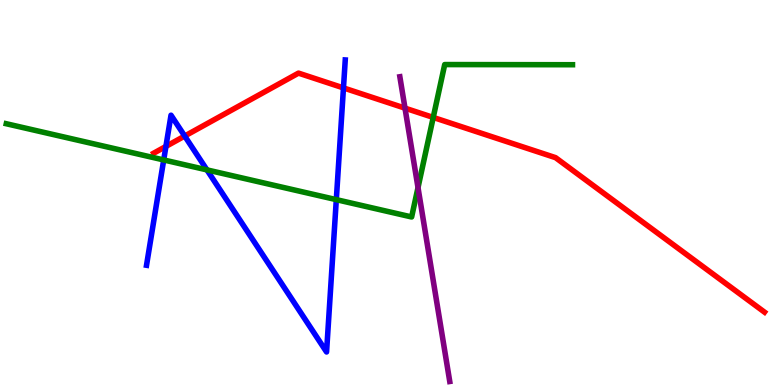[{'lines': ['blue', 'red'], 'intersections': [{'x': 2.14, 'y': 6.2}, {'x': 2.38, 'y': 6.47}, {'x': 4.43, 'y': 7.72}]}, {'lines': ['green', 'red'], 'intersections': [{'x': 5.59, 'y': 6.95}]}, {'lines': ['purple', 'red'], 'intersections': [{'x': 5.23, 'y': 7.19}]}, {'lines': ['blue', 'green'], 'intersections': [{'x': 2.11, 'y': 5.85}, {'x': 2.67, 'y': 5.59}, {'x': 4.34, 'y': 4.81}]}, {'lines': ['blue', 'purple'], 'intersections': []}, {'lines': ['green', 'purple'], 'intersections': [{'x': 5.39, 'y': 5.13}]}]